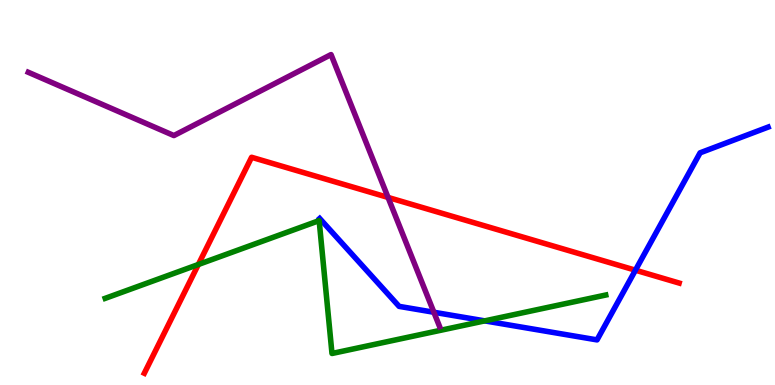[{'lines': ['blue', 'red'], 'intersections': [{'x': 8.2, 'y': 2.98}]}, {'lines': ['green', 'red'], 'intersections': [{'x': 2.56, 'y': 3.13}]}, {'lines': ['purple', 'red'], 'intersections': [{'x': 5.01, 'y': 4.87}]}, {'lines': ['blue', 'green'], 'intersections': [{'x': 6.25, 'y': 1.67}]}, {'lines': ['blue', 'purple'], 'intersections': [{'x': 5.6, 'y': 1.89}]}, {'lines': ['green', 'purple'], 'intersections': []}]